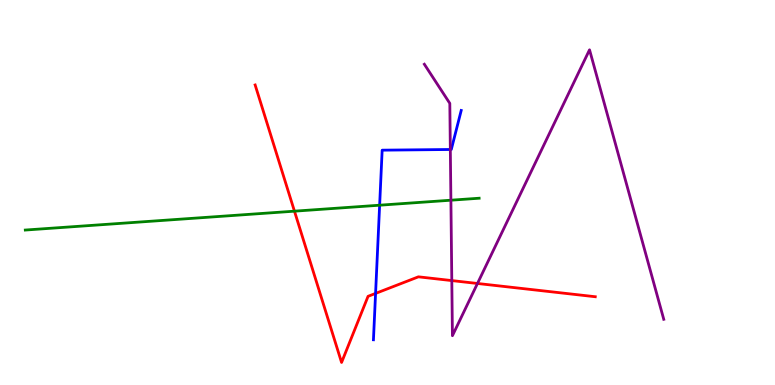[{'lines': ['blue', 'red'], 'intersections': [{'x': 4.85, 'y': 2.38}]}, {'lines': ['green', 'red'], 'intersections': [{'x': 3.8, 'y': 4.51}]}, {'lines': ['purple', 'red'], 'intersections': [{'x': 5.83, 'y': 2.71}, {'x': 6.16, 'y': 2.64}]}, {'lines': ['blue', 'green'], 'intersections': [{'x': 4.9, 'y': 4.67}]}, {'lines': ['blue', 'purple'], 'intersections': [{'x': 5.81, 'y': 6.12}]}, {'lines': ['green', 'purple'], 'intersections': [{'x': 5.82, 'y': 4.8}]}]